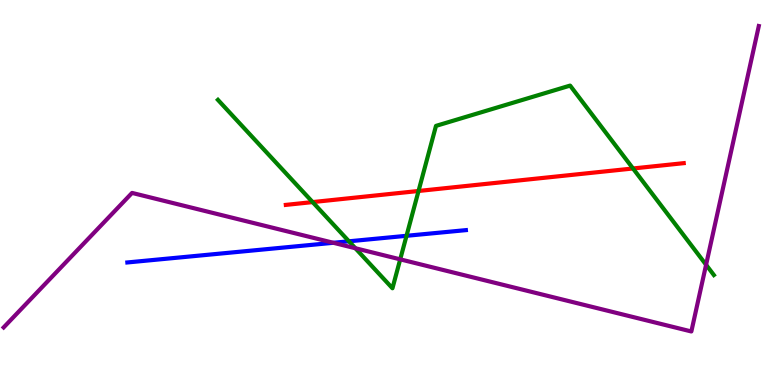[{'lines': ['blue', 'red'], 'intersections': []}, {'lines': ['green', 'red'], 'intersections': [{'x': 4.03, 'y': 4.75}, {'x': 5.4, 'y': 5.04}, {'x': 8.17, 'y': 5.62}]}, {'lines': ['purple', 'red'], 'intersections': []}, {'lines': ['blue', 'green'], 'intersections': [{'x': 4.5, 'y': 3.73}, {'x': 5.25, 'y': 3.88}]}, {'lines': ['blue', 'purple'], 'intersections': [{'x': 4.3, 'y': 3.69}]}, {'lines': ['green', 'purple'], 'intersections': [{'x': 4.59, 'y': 3.55}, {'x': 5.16, 'y': 3.26}, {'x': 9.11, 'y': 3.12}]}]